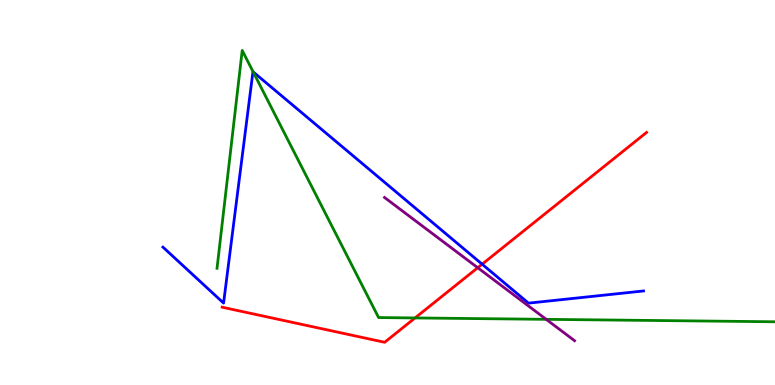[{'lines': ['blue', 'red'], 'intersections': [{'x': 6.22, 'y': 3.14}]}, {'lines': ['green', 'red'], 'intersections': [{'x': 5.36, 'y': 1.74}]}, {'lines': ['purple', 'red'], 'intersections': [{'x': 6.16, 'y': 3.05}]}, {'lines': ['blue', 'green'], 'intersections': [{'x': 3.27, 'y': 8.13}]}, {'lines': ['blue', 'purple'], 'intersections': []}, {'lines': ['green', 'purple'], 'intersections': [{'x': 7.05, 'y': 1.71}]}]